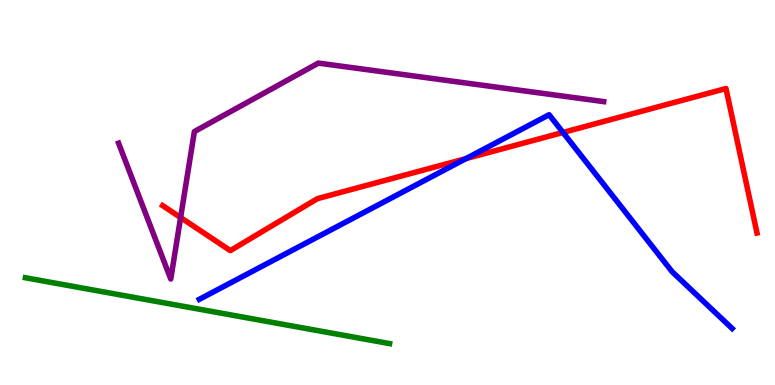[{'lines': ['blue', 'red'], 'intersections': [{'x': 6.01, 'y': 5.88}, {'x': 7.26, 'y': 6.56}]}, {'lines': ['green', 'red'], 'intersections': []}, {'lines': ['purple', 'red'], 'intersections': [{'x': 2.33, 'y': 4.35}]}, {'lines': ['blue', 'green'], 'intersections': []}, {'lines': ['blue', 'purple'], 'intersections': []}, {'lines': ['green', 'purple'], 'intersections': []}]